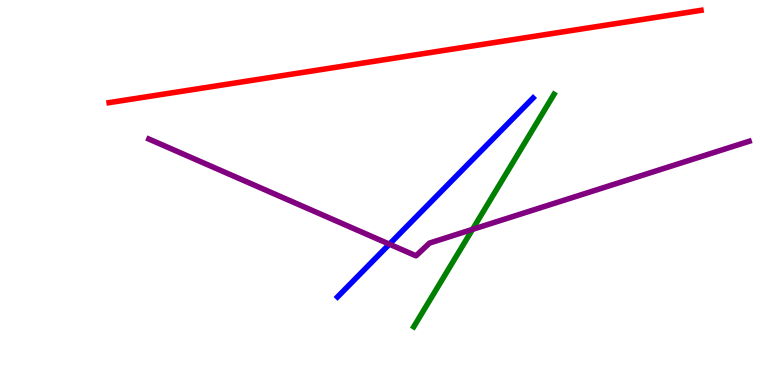[{'lines': ['blue', 'red'], 'intersections': []}, {'lines': ['green', 'red'], 'intersections': []}, {'lines': ['purple', 'red'], 'intersections': []}, {'lines': ['blue', 'green'], 'intersections': []}, {'lines': ['blue', 'purple'], 'intersections': [{'x': 5.02, 'y': 3.66}]}, {'lines': ['green', 'purple'], 'intersections': [{'x': 6.1, 'y': 4.04}]}]